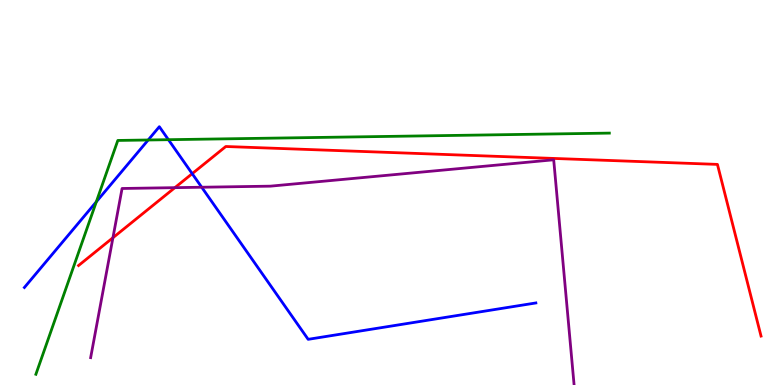[{'lines': ['blue', 'red'], 'intersections': [{'x': 2.48, 'y': 5.49}]}, {'lines': ['green', 'red'], 'intersections': []}, {'lines': ['purple', 'red'], 'intersections': [{'x': 1.46, 'y': 3.83}, {'x': 2.26, 'y': 5.13}]}, {'lines': ['blue', 'green'], 'intersections': [{'x': 1.24, 'y': 4.76}, {'x': 1.91, 'y': 6.36}, {'x': 2.17, 'y': 6.37}]}, {'lines': ['blue', 'purple'], 'intersections': [{'x': 2.6, 'y': 5.14}]}, {'lines': ['green', 'purple'], 'intersections': []}]